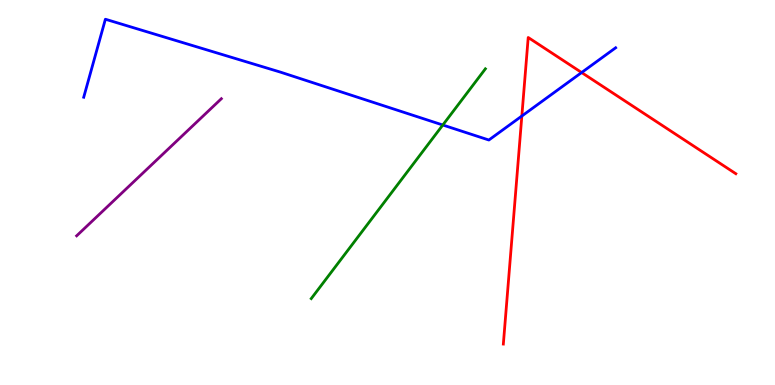[{'lines': ['blue', 'red'], 'intersections': [{'x': 6.73, 'y': 6.99}, {'x': 7.5, 'y': 8.12}]}, {'lines': ['green', 'red'], 'intersections': []}, {'lines': ['purple', 'red'], 'intersections': []}, {'lines': ['blue', 'green'], 'intersections': [{'x': 5.71, 'y': 6.75}]}, {'lines': ['blue', 'purple'], 'intersections': []}, {'lines': ['green', 'purple'], 'intersections': []}]